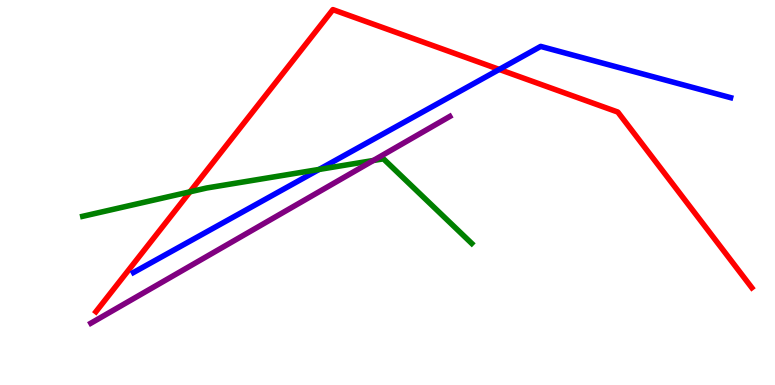[{'lines': ['blue', 'red'], 'intersections': [{'x': 6.44, 'y': 8.2}]}, {'lines': ['green', 'red'], 'intersections': [{'x': 2.45, 'y': 5.02}]}, {'lines': ['purple', 'red'], 'intersections': []}, {'lines': ['blue', 'green'], 'intersections': [{'x': 4.12, 'y': 5.6}]}, {'lines': ['blue', 'purple'], 'intersections': []}, {'lines': ['green', 'purple'], 'intersections': [{'x': 4.82, 'y': 5.83}]}]